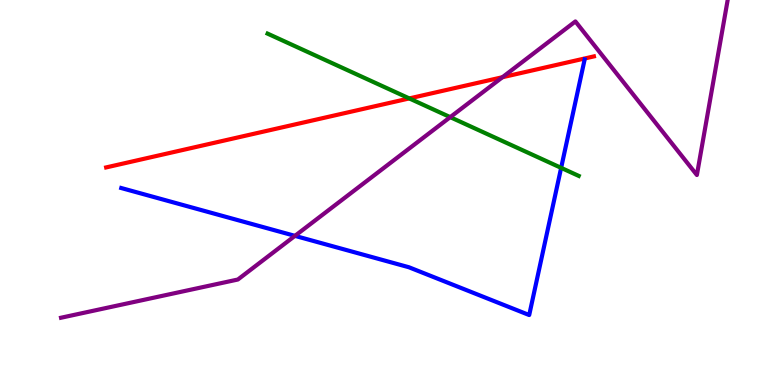[{'lines': ['blue', 'red'], 'intersections': []}, {'lines': ['green', 'red'], 'intersections': [{'x': 5.28, 'y': 7.44}]}, {'lines': ['purple', 'red'], 'intersections': [{'x': 6.48, 'y': 7.99}]}, {'lines': ['blue', 'green'], 'intersections': [{'x': 7.24, 'y': 5.64}]}, {'lines': ['blue', 'purple'], 'intersections': [{'x': 3.81, 'y': 3.87}]}, {'lines': ['green', 'purple'], 'intersections': [{'x': 5.81, 'y': 6.96}]}]